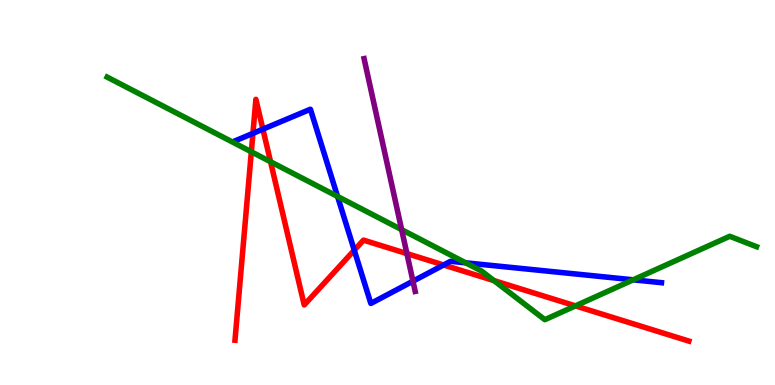[{'lines': ['blue', 'red'], 'intersections': [{'x': 3.26, 'y': 6.54}, {'x': 3.39, 'y': 6.64}, {'x': 4.57, 'y': 3.5}, {'x': 5.72, 'y': 3.12}]}, {'lines': ['green', 'red'], 'intersections': [{'x': 3.24, 'y': 6.06}, {'x': 3.49, 'y': 5.8}, {'x': 6.37, 'y': 2.71}, {'x': 7.42, 'y': 2.05}]}, {'lines': ['purple', 'red'], 'intersections': [{'x': 5.25, 'y': 3.41}]}, {'lines': ['blue', 'green'], 'intersections': [{'x': 4.36, 'y': 4.9}, {'x': 6.01, 'y': 3.17}, {'x': 8.17, 'y': 2.73}]}, {'lines': ['blue', 'purple'], 'intersections': [{'x': 5.33, 'y': 2.7}]}, {'lines': ['green', 'purple'], 'intersections': [{'x': 5.18, 'y': 4.04}]}]